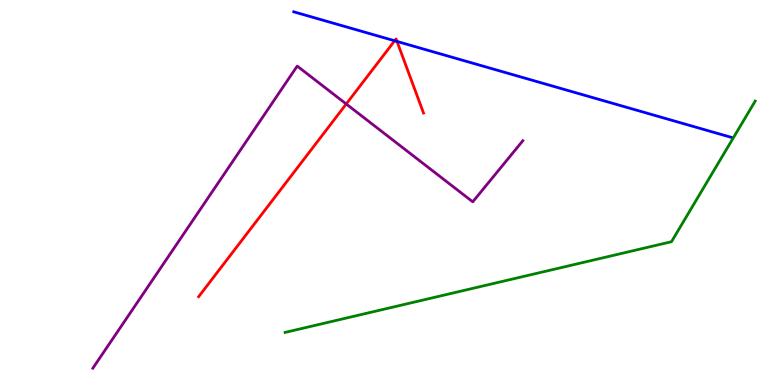[{'lines': ['blue', 'red'], 'intersections': [{'x': 5.09, 'y': 8.94}, {'x': 5.12, 'y': 8.92}]}, {'lines': ['green', 'red'], 'intersections': []}, {'lines': ['purple', 'red'], 'intersections': [{'x': 4.47, 'y': 7.3}]}, {'lines': ['blue', 'green'], 'intersections': []}, {'lines': ['blue', 'purple'], 'intersections': []}, {'lines': ['green', 'purple'], 'intersections': []}]